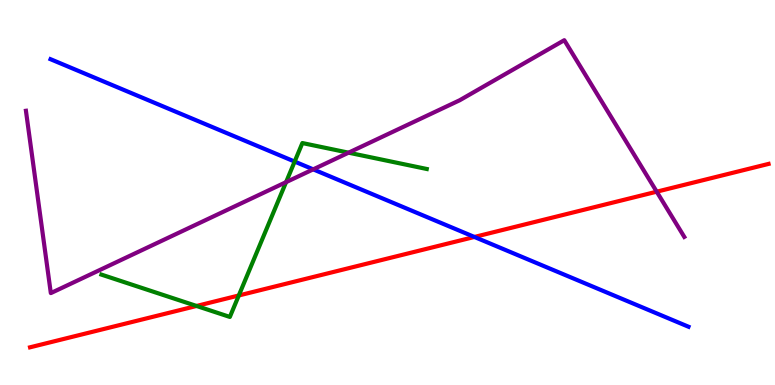[{'lines': ['blue', 'red'], 'intersections': [{'x': 6.12, 'y': 3.85}]}, {'lines': ['green', 'red'], 'intersections': [{'x': 2.54, 'y': 2.05}, {'x': 3.08, 'y': 2.33}]}, {'lines': ['purple', 'red'], 'intersections': [{'x': 8.47, 'y': 5.02}]}, {'lines': ['blue', 'green'], 'intersections': [{'x': 3.8, 'y': 5.8}]}, {'lines': ['blue', 'purple'], 'intersections': [{'x': 4.04, 'y': 5.6}]}, {'lines': ['green', 'purple'], 'intersections': [{'x': 3.69, 'y': 5.27}, {'x': 4.5, 'y': 6.03}]}]